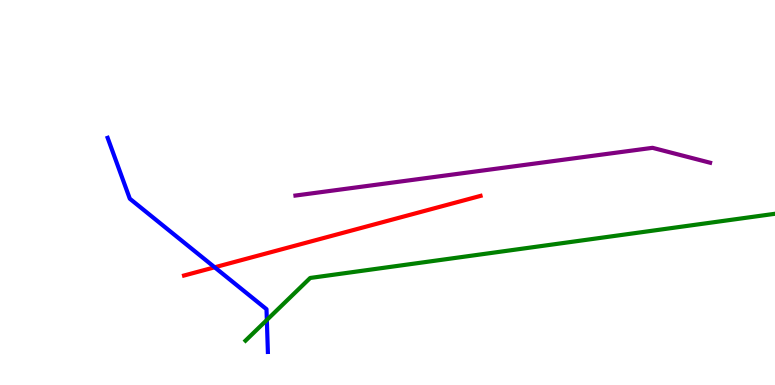[{'lines': ['blue', 'red'], 'intersections': [{'x': 2.77, 'y': 3.06}]}, {'lines': ['green', 'red'], 'intersections': []}, {'lines': ['purple', 'red'], 'intersections': []}, {'lines': ['blue', 'green'], 'intersections': [{'x': 3.44, 'y': 1.69}]}, {'lines': ['blue', 'purple'], 'intersections': []}, {'lines': ['green', 'purple'], 'intersections': []}]